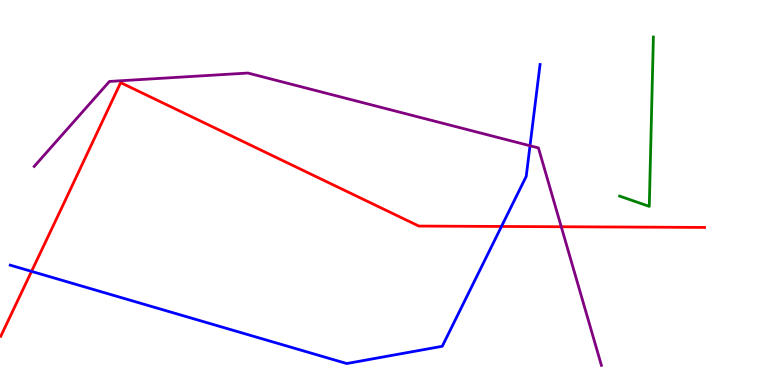[{'lines': ['blue', 'red'], 'intersections': [{'x': 0.407, 'y': 2.95}, {'x': 6.47, 'y': 4.12}]}, {'lines': ['green', 'red'], 'intersections': []}, {'lines': ['purple', 'red'], 'intersections': [{'x': 7.24, 'y': 4.11}]}, {'lines': ['blue', 'green'], 'intersections': []}, {'lines': ['blue', 'purple'], 'intersections': [{'x': 6.84, 'y': 6.21}]}, {'lines': ['green', 'purple'], 'intersections': []}]